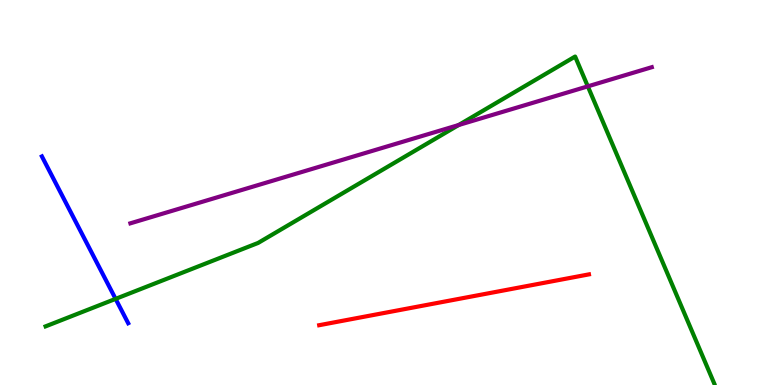[{'lines': ['blue', 'red'], 'intersections': []}, {'lines': ['green', 'red'], 'intersections': []}, {'lines': ['purple', 'red'], 'intersections': []}, {'lines': ['blue', 'green'], 'intersections': [{'x': 1.49, 'y': 2.24}]}, {'lines': ['blue', 'purple'], 'intersections': []}, {'lines': ['green', 'purple'], 'intersections': [{'x': 5.92, 'y': 6.75}, {'x': 7.58, 'y': 7.76}]}]